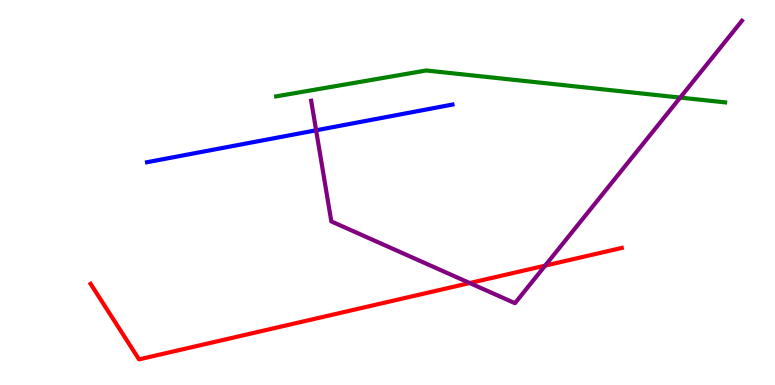[{'lines': ['blue', 'red'], 'intersections': []}, {'lines': ['green', 'red'], 'intersections': []}, {'lines': ['purple', 'red'], 'intersections': [{'x': 6.06, 'y': 2.65}, {'x': 7.03, 'y': 3.1}]}, {'lines': ['blue', 'green'], 'intersections': []}, {'lines': ['blue', 'purple'], 'intersections': [{'x': 4.08, 'y': 6.62}]}, {'lines': ['green', 'purple'], 'intersections': [{'x': 8.78, 'y': 7.47}]}]